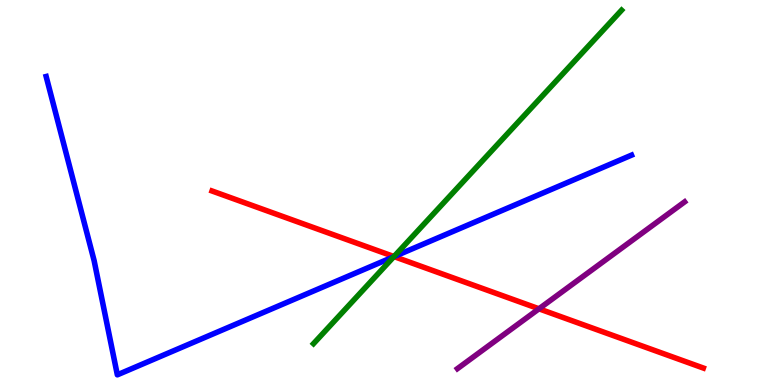[{'lines': ['blue', 'red'], 'intersections': [{'x': 5.08, 'y': 3.34}]}, {'lines': ['green', 'red'], 'intersections': [{'x': 5.08, 'y': 3.34}]}, {'lines': ['purple', 'red'], 'intersections': [{'x': 6.95, 'y': 1.98}]}, {'lines': ['blue', 'green'], 'intersections': [{'x': 5.08, 'y': 3.33}]}, {'lines': ['blue', 'purple'], 'intersections': []}, {'lines': ['green', 'purple'], 'intersections': []}]